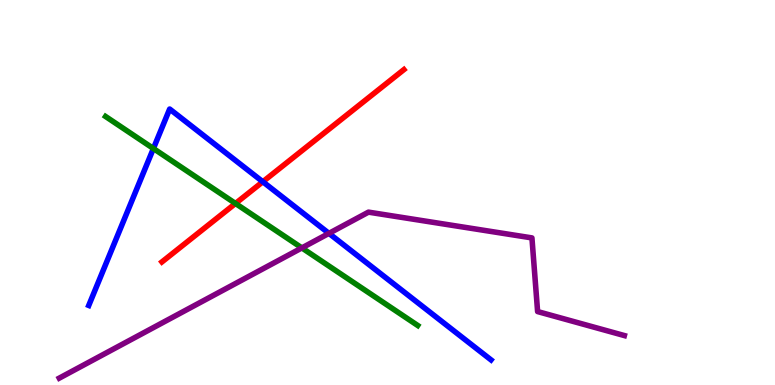[{'lines': ['blue', 'red'], 'intersections': [{'x': 3.39, 'y': 5.28}]}, {'lines': ['green', 'red'], 'intersections': [{'x': 3.04, 'y': 4.72}]}, {'lines': ['purple', 'red'], 'intersections': []}, {'lines': ['blue', 'green'], 'intersections': [{'x': 1.98, 'y': 6.14}]}, {'lines': ['blue', 'purple'], 'intersections': [{'x': 4.24, 'y': 3.94}]}, {'lines': ['green', 'purple'], 'intersections': [{'x': 3.89, 'y': 3.56}]}]